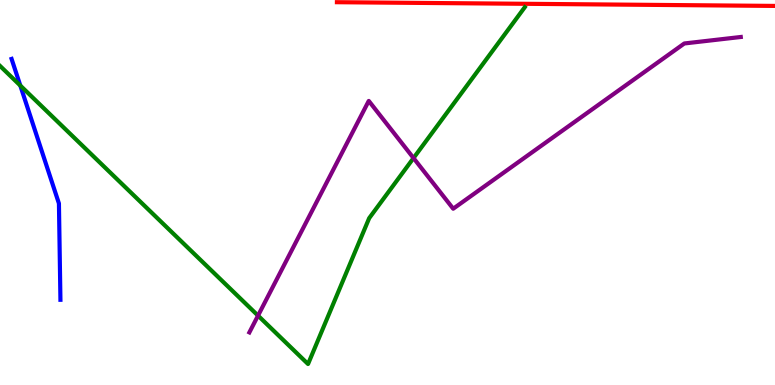[{'lines': ['blue', 'red'], 'intersections': []}, {'lines': ['green', 'red'], 'intersections': []}, {'lines': ['purple', 'red'], 'intersections': []}, {'lines': ['blue', 'green'], 'intersections': [{'x': 0.262, 'y': 7.78}]}, {'lines': ['blue', 'purple'], 'intersections': []}, {'lines': ['green', 'purple'], 'intersections': [{'x': 3.33, 'y': 1.8}, {'x': 5.34, 'y': 5.89}]}]